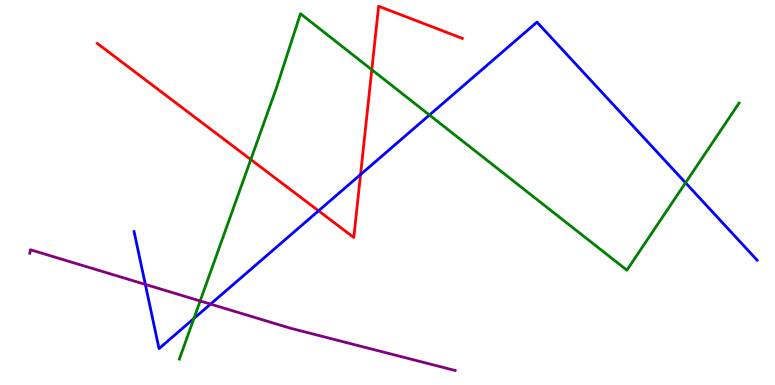[{'lines': ['blue', 'red'], 'intersections': [{'x': 4.11, 'y': 4.52}, {'x': 4.65, 'y': 5.47}]}, {'lines': ['green', 'red'], 'intersections': [{'x': 3.24, 'y': 5.86}, {'x': 4.8, 'y': 8.19}]}, {'lines': ['purple', 'red'], 'intersections': []}, {'lines': ['blue', 'green'], 'intersections': [{'x': 2.5, 'y': 1.73}, {'x': 5.54, 'y': 7.01}, {'x': 8.85, 'y': 5.25}]}, {'lines': ['blue', 'purple'], 'intersections': [{'x': 1.88, 'y': 2.61}, {'x': 2.72, 'y': 2.1}]}, {'lines': ['green', 'purple'], 'intersections': [{'x': 2.58, 'y': 2.18}]}]